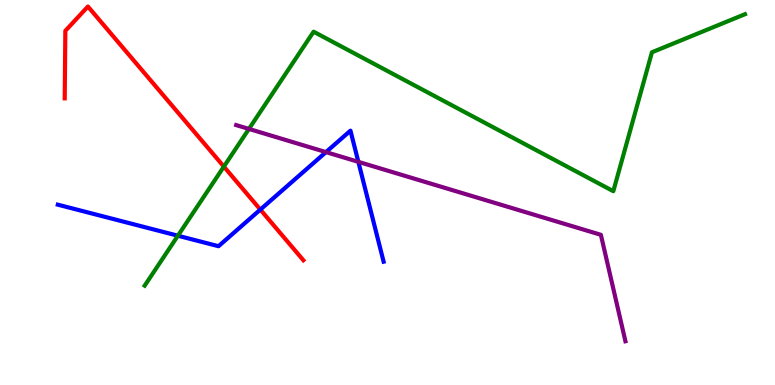[{'lines': ['blue', 'red'], 'intersections': [{'x': 3.36, 'y': 4.56}]}, {'lines': ['green', 'red'], 'intersections': [{'x': 2.89, 'y': 5.67}]}, {'lines': ['purple', 'red'], 'intersections': []}, {'lines': ['blue', 'green'], 'intersections': [{'x': 2.3, 'y': 3.88}]}, {'lines': ['blue', 'purple'], 'intersections': [{'x': 4.21, 'y': 6.05}, {'x': 4.62, 'y': 5.8}]}, {'lines': ['green', 'purple'], 'intersections': [{'x': 3.21, 'y': 6.65}]}]